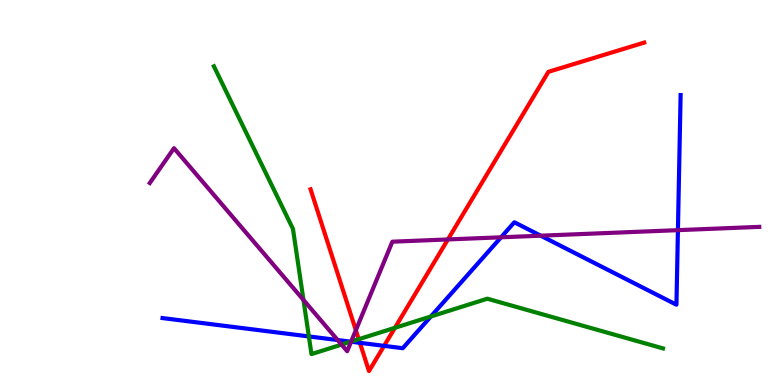[{'lines': ['blue', 'red'], 'intersections': [{'x': 4.64, 'y': 1.1}, {'x': 4.96, 'y': 1.02}]}, {'lines': ['green', 'red'], 'intersections': [{'x': 4.63, 'y': 1.19}, {'x': 5.1, 'y': 1.49}]}, {'lines': ['purple', 'red'], 'intersections': [{'x': 4.59, 'y': 1.42}, {'x': 5.78, 'y': 3.78}]}, {'lines': ['blue', 'green'], 'intersections': [{'x': 3.99, 'y': 1.26}, {'x': 4.53, 'y': 1.12}, {'x': 5.56, 'y': 1.78}]}, {'lines': ['blue', 'purple'], 'intersections': [{'x': 4.36, 'y': 1.17}, {'x': 4.53, 'y': 1.12}, {'x': 6.47, 'y': 3.84}, {'x': 6.98, 'y': 3.88}, {'x': 8.75, 'y': 4.02}]}, {'lines': ['green', 'purple'], 'intersections': [{'x': 3.92, 'y': 2.21}, {'x': 4.41, 'y': 1.05}, {'x': 4.53, 'y': 1.13}]}]